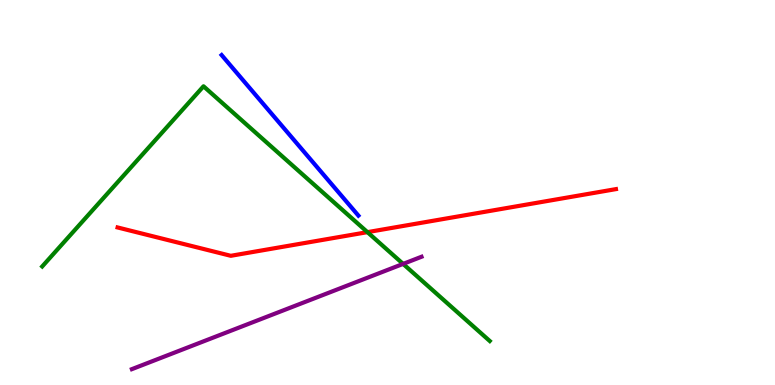[{'lines': ['blue', 'red'], 'intersections': []}, {'lines': ['green', 'red'], 'intersections': [{'x': 4.74, 'y': 3.97}]}, {'lines': ['purple', 'red'], 'intersections': []}, {'lines': ['blue', 'green'], 'intersections': []}, {'lines': ['blue', 'purple'], 'intersections': []}, {'lines': ['green', 'purple'], 'intersections': [{'x': 5.2, 'y': 3.15}]}]